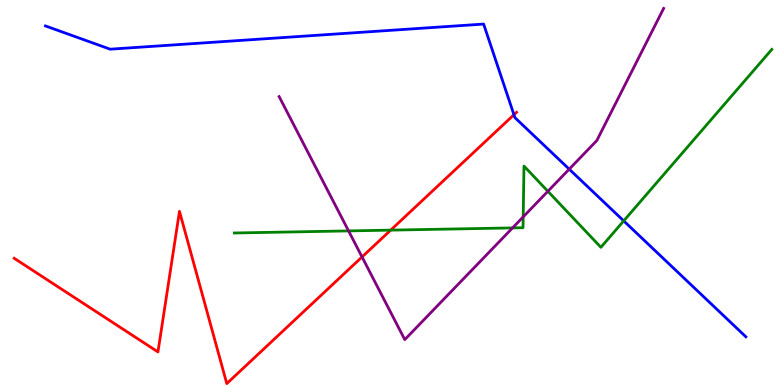[{'lines': ['blue', 'red'], 'intersections': [{'x': 6.63, 'y': 7.02}]}, {'lines': ['green', 'red'], 'intersections': [{'x': 5.04, 'y': 4.02}]}, {'lines': ['purple', 'red'], 'intersections': [{'x': 4.67, 'y': 3.33}]}, {'lines': ['blue', 'green'], 'intersections': [{'x': 8.05, 'y': 4.26}]}, {'lines': ['blue', 'purple'], 'intersections': [{'x': 7.34, 'y': 5.61}]}, {'lines': ['green', 'purple'], 'intersections': [{'x': 4.5, 'y': 4.0}, {'x': 6.61, 'y': 4.08}, {'x': 6.75, 'y': 4.37}, {'x': 7.07, 'y': 5.03}]}]